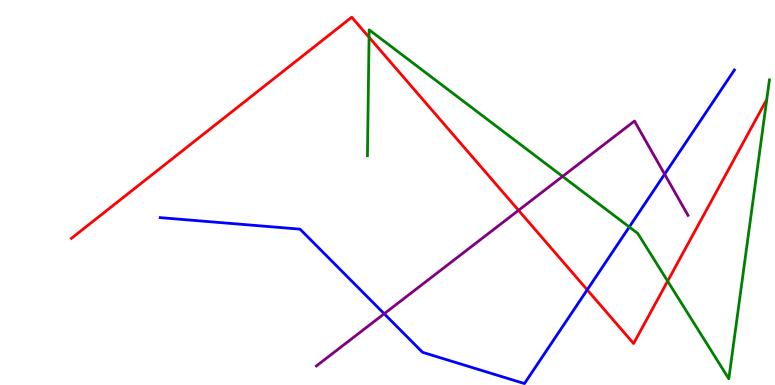[{'lines': ['blue', 'red'], 'intersections': [{'x': 7.58, 'y': 2.47}]}, {'lines': ['green', 'red'], 'intersections': [{'x': 4.76, 'y': 9.03}, {'x': 8.61, 'y': 2.7}]}, {'lines': ['purple', 'red'], 'intersections': [{'x': 6.69, 'y': 4.54}]}, {'lines': ['blue', 'green'], 'intersections': [{'x': 8.12, 'y': 4.1}]}, {'lines': ['blue', 'purple'], 'intersections': [{'x': 4.96, 'y': 1.85}, {'x': 8.58, 'y': 5.48}]}, {'lines': ['green', 'purple'], 'intersections': [{'x': 7.26, 'y': 5.42}]}]